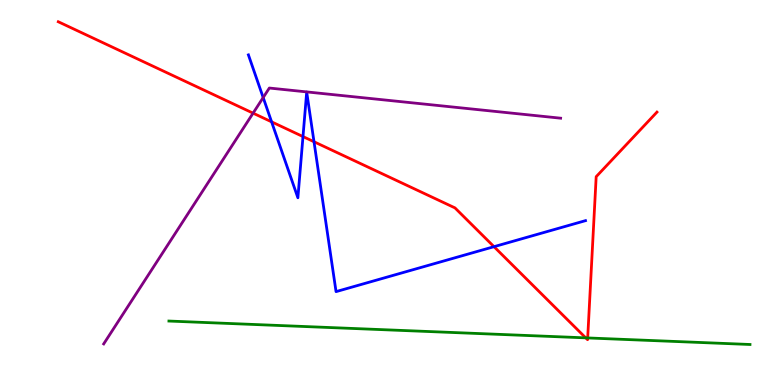[{'lines': ['blue', 'red'], 'intersections': [{'x': 3.5, 'y': 6.84}, {'x': 3.91, 'y': 6.45}, {'x': 4.05, 'y': 6.32}, {'x': 6.37, 'y': 3.59}]}, {'lines': ['green', 'red'], 'intersections': [{'x': 7.56, 'y': 1.22}, {'x': 7.58, 'y': 1.22}]}, {'lines': ['purple', 'red'], 'intersections': [{'x': 3.27, 'y': 7.06}]}, {'lines': ['blue', 'green'], 'intersections': []}, {'lines': ['blue', 'purple'], 'intersections': [{'x': 3.4, 'y': 7.47}]}, {'lines': ['green', 'purple'], 'intersections': []}]